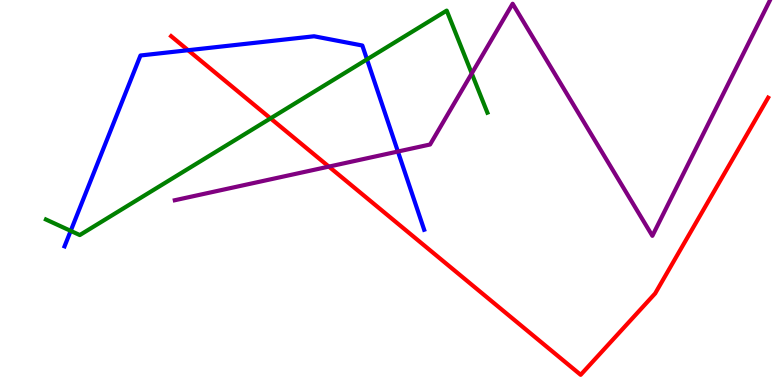[{'lines': ['blue', 'red'], 'intersections': [{'x': 2.43, 'y': 8.7}]}, {'lines': ['green', 'red'], 'intersections': [{'x': 3.49, 'y': 6.93}]}, {'lines': ['purple', 'red'], 'intersections': [{'x': 4.24, 'y': 5.67}]}, {'lines': ['blue', 'green'], 'intersections': [{'x': 0.912, 'y': 4.0}, {'x': 4.74, 'y': 8.46}]}, {'lines': ['blue', 'purple'], 'intersections': [{'x': 5.13, 'y': 6.06}]}, {'lines': ['green', 'purple'], 'intersections': [{'x': 6.09, 'y': 8.09}]}]